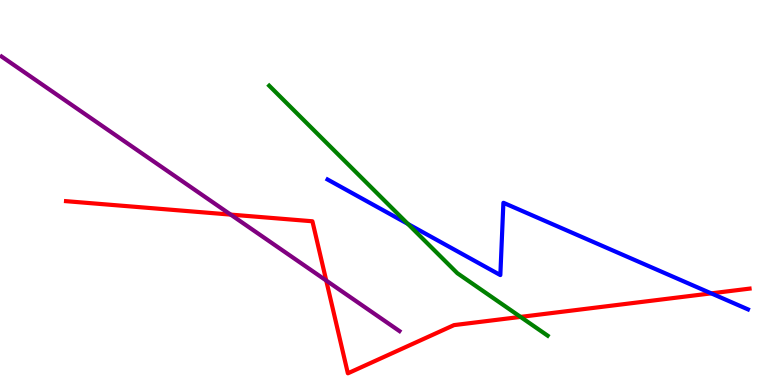[{'lines': ['blue', 'red'], 'intersections': [{'x': 9.18, 'y': 2.38}]}, {'lines': ['green', 'red'], 'intersections': [{'x': 6.72, 'y': 1.77}]}, {'lines': ['purple', 'red'], 'intersections': [{'x': 2.98, 'y': 4.43}, {'x': 4.21, 'y': 2.71}]}, {'lines': ['blue', 'green'], 'intersections': [{'x': 5.26, 'y': 4.18}]}, {'lines': ['blue', 'purple'], 'intersections': []}, {'lines': ['green', 'purple'], 'intersections': []}]